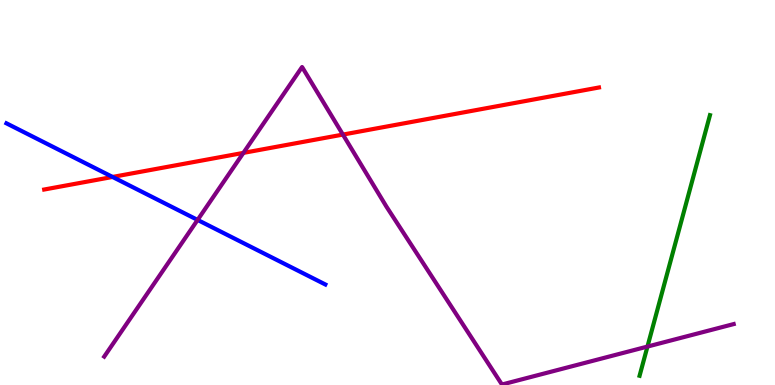[{'lines': ['blue', 'red'], 'intersections': [{'x': 1.45, 'y': 5.4}]}, {'lines': ['green', 'red'], 'intersections': []}, {'lines': ['purple', 'red'], 'intersections': [{'x': 3.14, 'y': 6.03}, {'x': 4.42, 'y': 6.5}]}, {'lines': ['blue', 'green'], 'intersections': []}, {'lines': ['blue', 'purple'], 'intersections': [{'x': 2.55, 'y': 4.29}]}, {'lines': ['green', 'purple'], 'intersections': [{'x': 8.35, 'y': 0.998}]}]